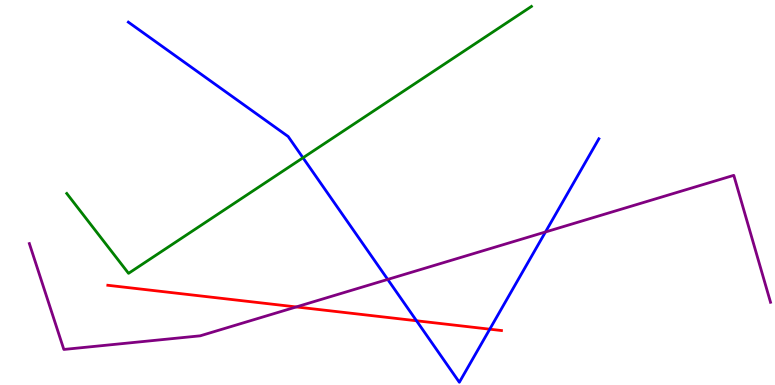[{'lines': ['blue', 'red'], 'intersections': [{'x': 5.37, 'y': 1.67}, {'x': 6.32, 'y': 1.45}]}, {'lines': ['green', 'red'], 'intersections': []}, {'lines': ['purple', 'red'], 'intersections': [{'x': 3.82, 'y': 2.03}]}, {'lines': ['blue', 'green'], 'intersections': [{'x': 3.91, 'y': 5.9}]}, {'lines': ['blue', 'purple'], 'intersections': [{'x': 5.0, 'y': 2.74}, {'x': 7.04, 'y': 3.97}]}, {'lines': ['green', 'purple'], 'intersections': []}]